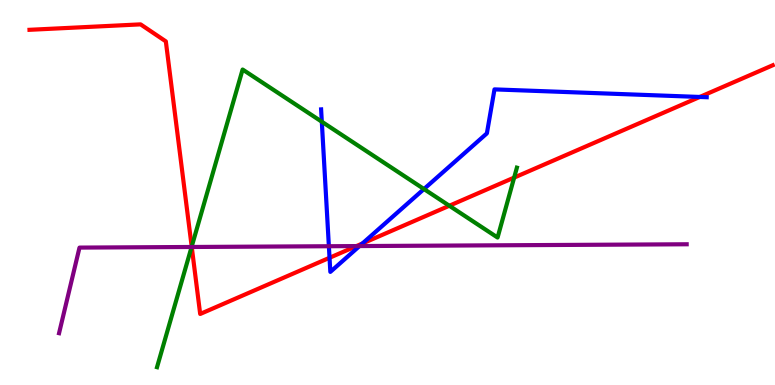[{'lines': ['blue', 'red'], 'intersections': [{'x': 4.25, 'y': 3.3}, {'x': 4.68, 'y': 3.68}, {'x': 9.03, 'y': 7.48}]}, {'lines': ['green', 'red'], 'intersections': [{'x': 2.47, 'y': 3.59}, {'x': 5.8, 'y': 4.66}, {'x': 6.63, 'y': 5.39}]}, {'lines': ['purple', 'red'], 'intersections': [{'x': 2.47, 'y': 3.58}, {'x': 4.6, 'y': 3.61}]}, {'lines': ['blue', 'green'], 'intersections': [{'x': 4.15, 'y': 6.84}, {'x': 5.47, 'y': 5.09}]}, {'lines': ['blue', 'purple'], 'intersections': [{'x': 4.24, 'y': 3.6}, {'x': 4.64, 'y': 3.61}]}, {'lines': ['green', 'purple'], 'intersections': [{'x': 2.47, 'y': 3.58}]}]